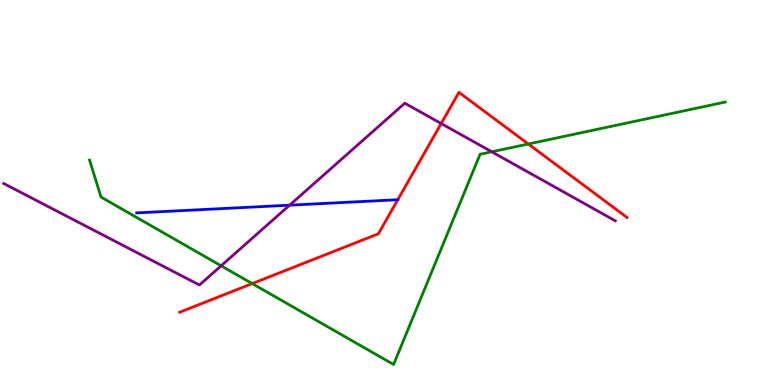[{'lines': ['blue', 'red'], 'intersections': [{'x': 5.13, 'y': 4.81}]}, {'lines': ['green', 'red'], 'intersections': [{'x': 3.25, 'y': 2.63}, {'x': 6.82, 'y': 6.26}]}, {'lines': ['purple', 'red'], 'intersections': [{'x': 5.69, 'y': 6.79}]}, {'lines': ['blue', 'green'], 'intersections': []}, {'lines': ['blue', 'purple'], 'intersections': [{'x': 3.74, 'y': 4.67}]}, {'lines': ['green', 'purple'], 'intersections': [{'x': 2.85, 'y': 3.1}, {'x': 6.35, 'y': 6.06}]}]